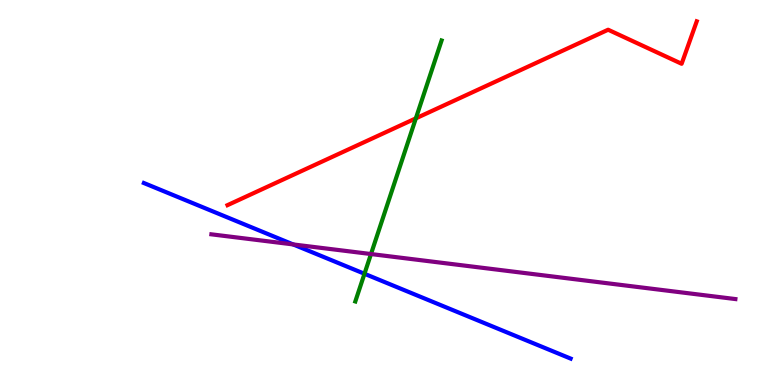[{'lines': ['blue', 'red'], 'intersections': []}, {'lines': ['green', 'red'], 'intersections': [{'x': 5.37, 'y': 6.93}]}, {'lines': ['purple', 'red'], 'intersections': []}, {'lines': ['blue', 'green'], 'intersections': [{'x': 4.7, 'y': 2.89}]}, {'lines': ['blue', 'purple'], 'intersections': [{'x': 3.78, 'y': 3.65}]}, {'lines': ['green', 'purple'], 'intersections': [{'x': 4.79, 'y': 3.4}]}]